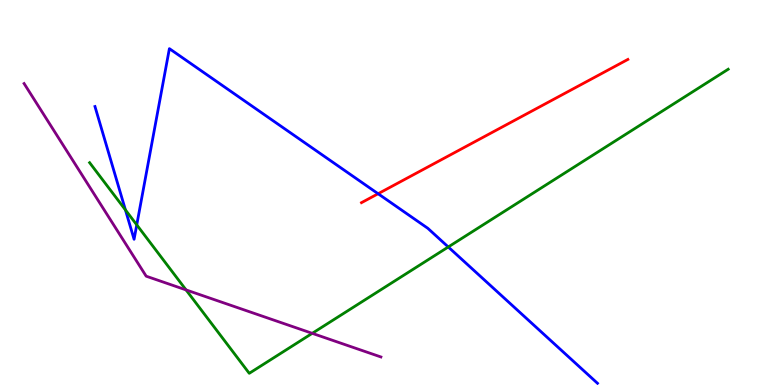[{'lines': ['blue', 'red'], 'intersections': [{'x': 4.88, 'y': 4.97}]}, {'lines': ['green', 'red'], 'intersections': []}, {'lines': ['purple', 'red'], 'intersections': []}, {'lines': ['blue', 'green'], 'intersections': [{'x': 1.62, 'y': 4.55}, {'x': 1.76, 'y': 4.16}, {'x': 5.78, 'y': 3.59}]}, {'lines': ['blue', 'purple'], 'intersections': []}, {'lines': ['green', 'purple'], 'intersections': [{'x': 2.4, 'y': 2.47}, {'x': 4.03, 'y': 1.34}]}]